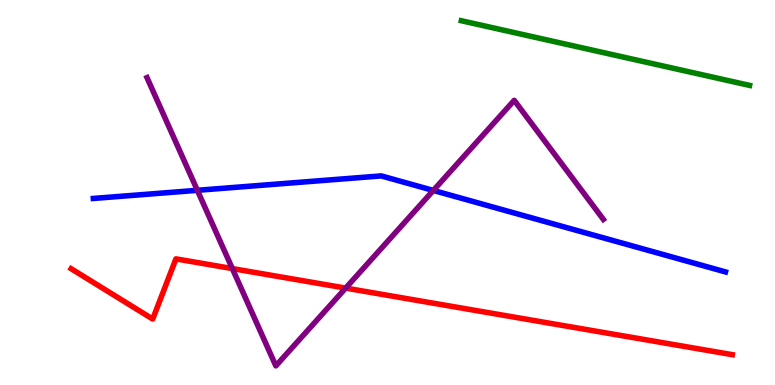[{'lines': ['blue', 'red'], 'intersections': []}, {'lines': ['green', 'red'], 'intersections': []}, {'lines': ['purple', 'red'], 'intersections': [{'x': 3.0, 'y': 3.02}, {'x': 4.46, 'y': 2.52}]}, {'lines': ['blue', 'green'], 'intersections': []}, {'lines': ['blue', 'purple'], 'intersections': [{'x': 2.55, 'y': 5.06}, {'x': 5.59, 'y': 5.05}]}, {'lines': ['green', 'purple'], 'intersections': []}]